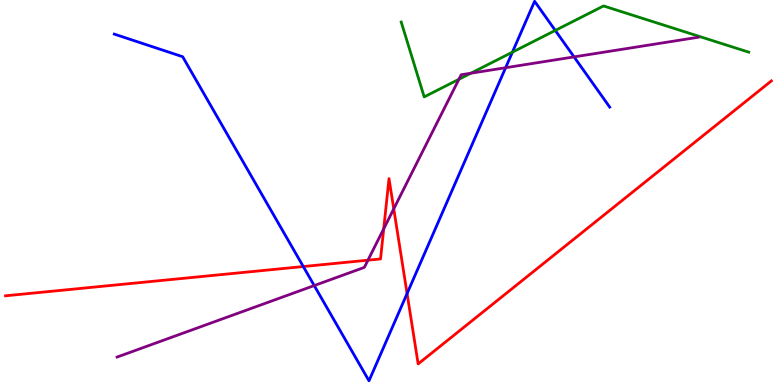[{'lines': ['blue', 'red'], 'intersections': [{'x': 3.91, 'y': 3.08}, {'x': 5.25, 'y': 2.38}]}, {'lines': ['green', 'red'], 'intersections': []}, {'lines': ['purple', 'red'], 'intersections': [{'x': 4.75, 'y': 3.24}, {'x': 4.95, 'y': 4.06}, {'x': 5.08, 'y': 4.58}]}, {'lines': ['blue', 'green'], 'intersections': [{'x': 6.61, 'y': 8.64}, {'x': 7.16, 'y': 9.21}]}, {'lines': ['blue', 'purple'], 'intersections': [{'x': 4.05, 'y': 2.58}, {'x': 6.52, 'y': 8.24}, {'x': 7.41, 'y': 8.52}]}, {'lines': ['green', 'purple'], 'intersections': [{'x': 5.92, 'y': 7.94}, {'x': 6.08, 'y': 8.1}]}]